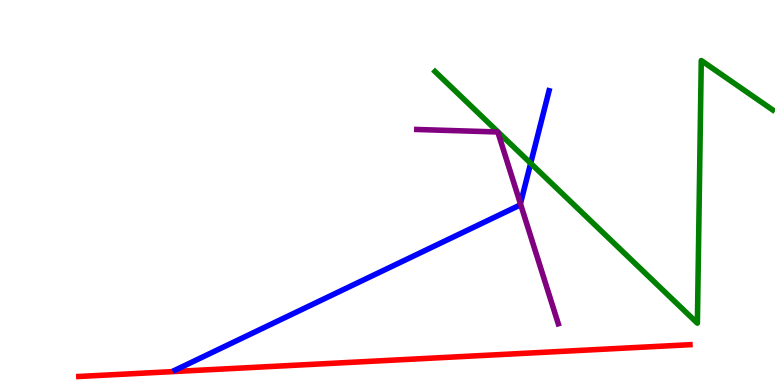[{'lines': ['blue', 'red'], 'intersections': []}, {'lines': ['green', 'red'], 'intersections': []}, {'lines': ['purple', 'red'], 'intersections': []}, {'lines': ['blue', 'green'], 'intersections': [{'x': 6.85, 'y': 5.76}]}, {'lines': ['blue', 'purple'], 'intersections': [{'x': 6.72, 'y': 4.71}]}, {'lines': ['green', 'purple'], 'intersections': []}]